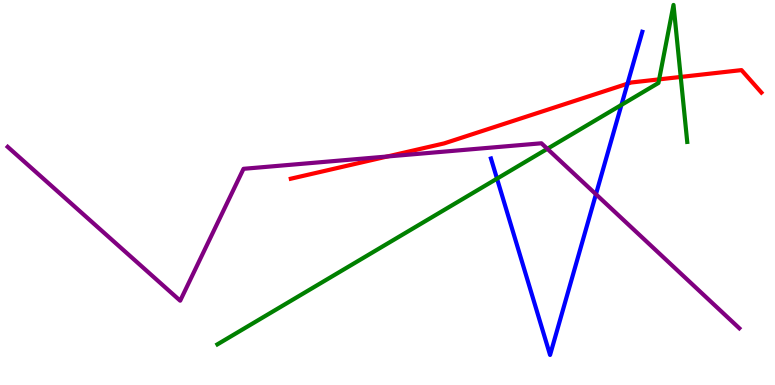[{'lines': ['blue', 'red'], 'intersections': [{'x': 8.1, 'y': 7.83}]}, {'lines': ['green', 'red'], 'intersections': [{'x': 8.51, 'y': 7.94}, {'x': 8.78, 'y': 8.0}]}, {'lines': ['purple', 'red'], 'intersections': [{'x': 5.0, 'y': 5.94}]}, {'lines': ['blue', 'green'], 'intersections': [{'x': 6.41, 'y': 5.36}, {'x': 8.02, 'y': 7.28}]}, {'lines': ['blue', 'purple'], 'intersections': [{'x': 7.69, 'y': 4.95}]}, {'lines': ['green', 'purple'], 'intersections': [{'x': 7.06, 'y': 6.13}]}]